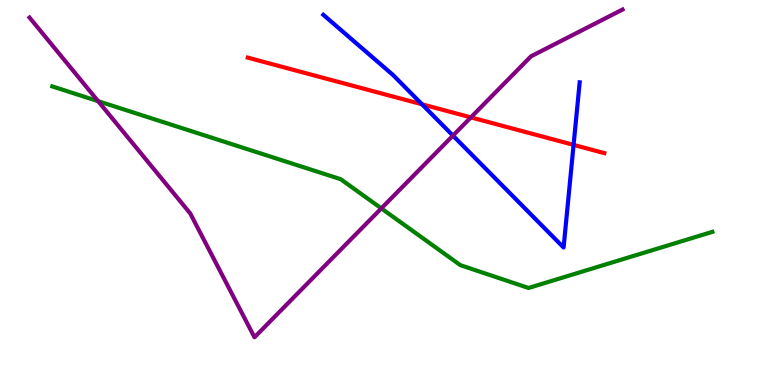[{'lines': ['blue', 'red'], 'intersections': [{'x': 5.45, 'y': 7.29}, {'x': 7.4, 'y': 6.24}]}, {'lines': ['green', 'red'], 'intersections': []}, {'lines': ['purple', 'red'], 'intersections': [{'x': 6.08, 'y': 6.95}]}, {'lines': ['blue', 'green'], 'intersections': []}, {'lines': ['blue', 'purple'], 'intersections': [{'x': 5.84, 'y': 6.48}]}, {'lines': ['green', 'purple'], 'intersections': [{'x': 1.27, 'y': 7.37}, {'x': 4.92, 'y': 4.59}]}]